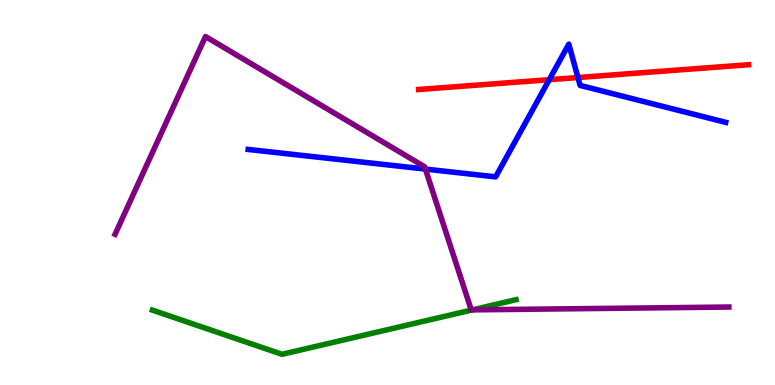[{'lines': ['blue', 'red'], 'intersections': [{'x': 7.09, 'y': 7.93}, {'x': 7.46, 'y': 7.99}]}, {'lines': ['green', 'red'], 'intersections': []}, {'lines': ['purple', 'red'], 'intersections': []}, {'lines': ['blue', 'green'], 'intersections': []}, {'lines': ['blue', 'purple'], 'intersections': [{'x': 5.49, 'y': 5.61}]}, {'lines': ['green', 'purple'], 'intersections': [{'x': 6.1, 'y': 1.95}]}]